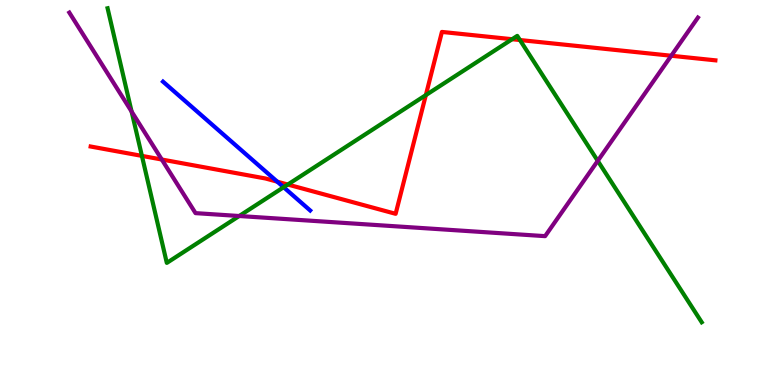[{'lines': ['blue', 'red'], 'intersections': [{'x': 3.58, 'y': 5.28}]}, {'lines': ['green', 'red'], 'intersections': [{'x': 1.83, 'y': 5.95}, {'x': 3.71, 'y': 5.21}, {'x': 5.49, 'y': 7.53}, {'x': 6.61, 'y': 8.98}, {'x': 6.71, 'y': 8.96}]}, {'lines': ['purple', 'red'], 'intersections': [{'x': 2.09, 'y': 5.86}, {'x': 8.66, 'y': 8.55}]}, {'lines': ['blue', 'green'], 'intersections': [{'x': 3.66, 'y': 5.14}]}, {'lines': ['blue', 'purple'], 'intersections': []}, {'lines': ['green', 'purple'], 'intersections': [{'x': 1.7, 'y': 7.1}, {'x': 3.09, 'y': 4.39}, {'x': 7.71, 'y': 5.82}]}]